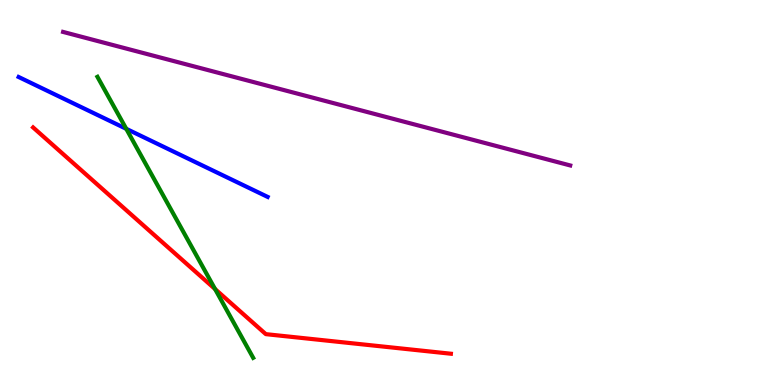[{'lines': ['blue', 'red'], 'intersections': []}, {'lines': ['green', 'red'], 'intersections': [{'x': 2.78, 'y': 2.49}]}, {'lines': ['purple', 'red'], 'intersections': []}, {'lines': ['blue', 'green'], 'intersections': [{'x': 1.63, 'y': 6.65}]}, {'lines': ['blue', 'purple'], 'intersections': []}, {'lines': ['green', 'purple'], 'intersections': []}]